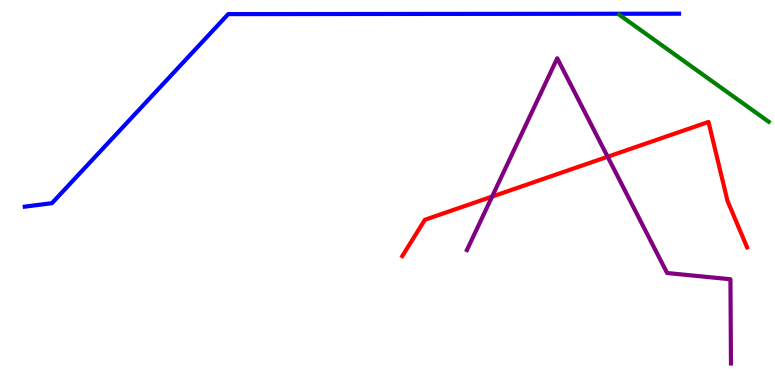[{'lines': ['blue', 'red'], 'intersections': []}, {'lines': ['green', 'red'], 'intersections': []}, {'lines': ['purple', 'red'], 'intersections': [{'x': 6.35, 'y': 4.89}, {'x': 7.84, 'y': 5.93}]}, {'lines': ['blue', 'green'], 'intersections': []}, {'lines': ['blue', 'purple'], 'intersections': []}, {'lines': ['green', 'purple'], 'intersections': []}]